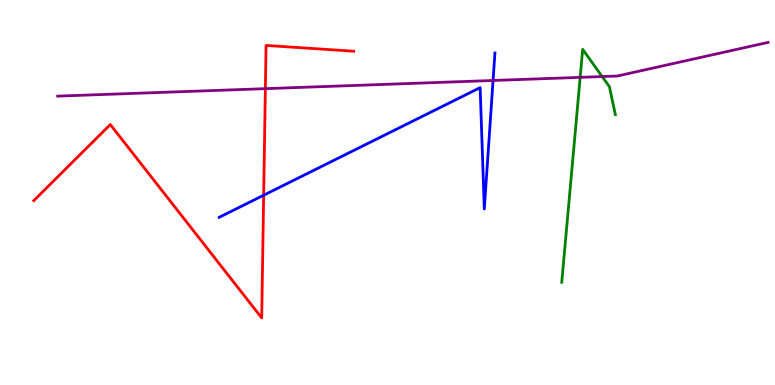[{'lines': ['blue', 'red'], 'intersections': [{'x': 3.4, 'y': 4.93}]}, {'lines': ['green', 'red'], 'intersections': []}, {'lines': ['purple', 'red'], 'intersections': [{'x': 3.42, 'y': 7.7}]}, {'lines': ['blue', 'green'], 'intersections': []}, {'lines': ['blue', 'purple'], 'intersections': [{'x': 6.36, 'y': 7.91}]}, {'lines': ['green', 'purple'], 'intersections': [{'x': 7.49, 'y': 7.99}, {'x': 7.77, 'y': 8.01}]}]